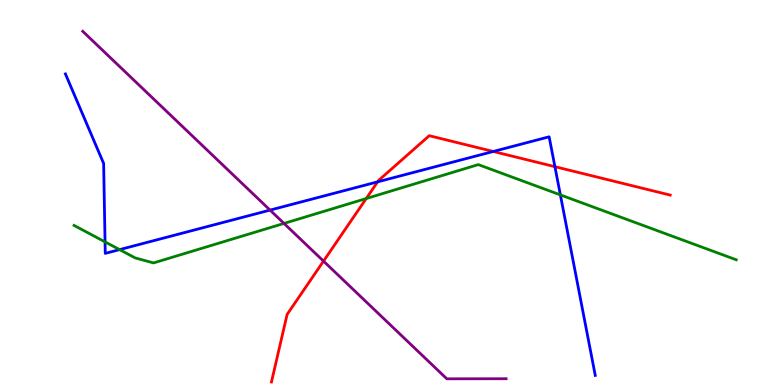[{'lines': ['blue', 'red'], 'intersections': [{'x': 4.87, 'y': 5.28}, {'x': 6.36, 'y': 6.07}, {'x': 7.16, 'y': 5.67}]}, {'lines': ['green', 'red'], 'intersections': [{'x': 4.73, 'y': 4.84}]}, {'lines': ['purple', 'red'], 'intersections': [{'x': 4.17, 'y': 3.22}]}, {'lines': ['blue', 'green'], 'intersections': [{'x': 1.36, 'y': 3.72}, {'x': 1.54, 'y': 3.52}, {'x': 7.23, 'y': 4.94}]}, {'lines': ['blue', 'purple'], 'intersections': [{'x': 3.48, 'y': 4.54}]}, {'lines': ['green', 'purple'], 'intersections': [{'x': 3.66, 'y': 4.2}]}]